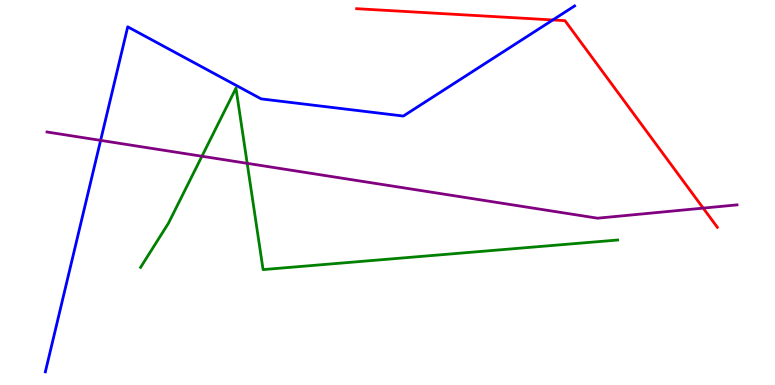[{'lines': ['blue', 'red'], 'intersections': [{'x': 7.13, 'y': 9.48}]}, {'lines': ['green', 'red'], 'intersections': []}, {'lines': ['purple', 'red'], 'intersections': [{'x': 9.07, 'y': 4.59}]}, {'lines': ['blue', 'green'], 'intersections': []}, {'lines': ['blue', 'purple'], 'intersections': [{'x': 1.3, 'y': 6.35}]}, {'lines': ['green', 'purple'], 'intersections': [{'x': 2.61, 'y': 5.94}, {'x': 3.19, 'y': 5.76}]}]